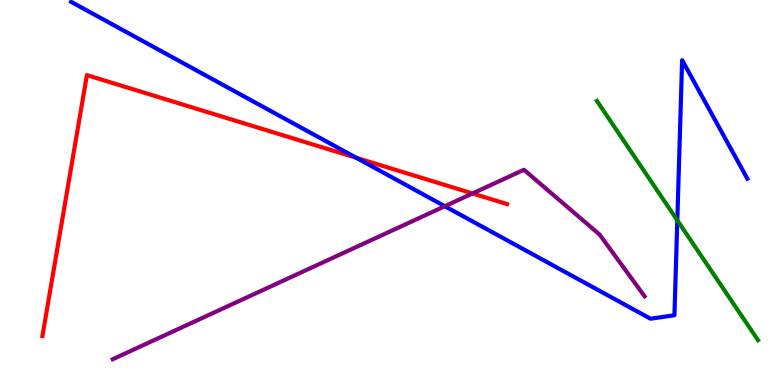[{'lines': ['blue', 'red'], 'intersections': [{'x': 4.6, 'y': 5.9}]}, {'lines': ['green', 'red'], 'intersections': []}, {'lines': ['purple', 'red'], 'intersections': [{'x': 6.1, 'y': 4.97}]}, {'lines': ['blue', 'green'], 'intersections': [{'x': 8.74, 'y': 4.28}]}, {'lines': ['blue', 'purple'], 'intersections': [{'x': 5.74, 'y': 4.64}]}, {'lines': ['green', 'purple'], 'intersections': []}]